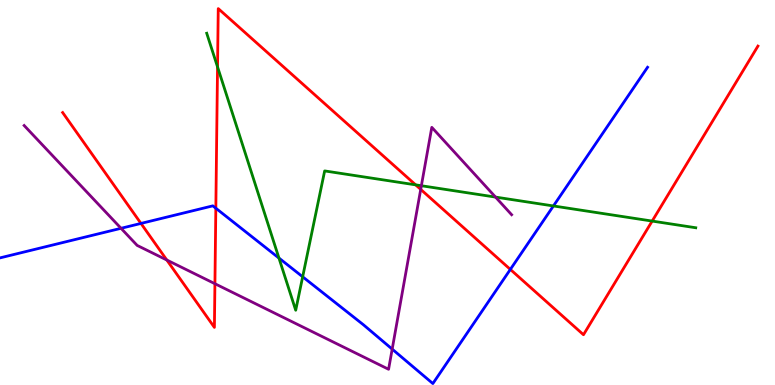[{'lines': ['blue', 'red'], 'intersections': [{'x': 1.82, 'y': 4.2}, {'x': 2.78, 'y': 4.59}, {'x': 6.59, 'y': 3.0}]}, {'lines': ['green', 'red'], 'intersections': [{'x': 2.81, 'y': 8.26}, {'x': 5.36, 'y': 5.2}, {'x': 8.42, 'y': 4.26}]}, {'lines': ['purple', 'red'], 'intersections': [{'x': 2.15, 'y': 3.25}, {'x': 2.77, 'y': 2.63}, {'x': 5.43, 'y': 5.08}]}, {'lines': ['blue', 'green'], 'intersections': [{'x': 3.6, 'y': 3.3}, {'x': 3.91, 'y': 2.81}, {'x': 7.14, 'y': 4.65}]}, {'lines': ['blue', 'purple'], 'intersections': [{'x': 1.56, 'y': 4.07}, {'x': 5.06, 'y': 0.932}]}, {'lines': ['green', 'purple'], 'intersections': [{'x': 5.44, 'y': 5.18}, {'x': 6.39, 'y': 4.88}]}]